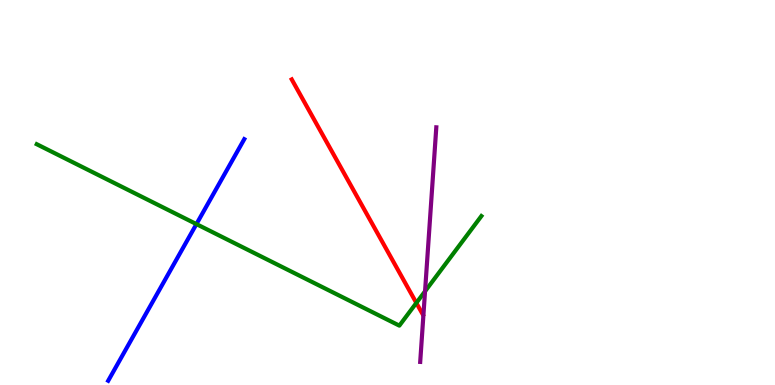[{'lines': ['blue', 'red'], 'intersections': []}, {'lines': ['green', 'red'], 'intersections': [{'x': 5.37, 'y': 2.13}]}, {'lines': ['purple', 'red'], 'intersections': []}, {'lines': ['blue', 'green'], 'intersections': [{'x': 2.53, 'y': 4.18}]}, {'lines': ['blue', 'purple'], 'intersections': []}, {'lines': ['green', 'purple'], 'intersections': [{'x': 5.48, 'y': 2.43}]}]